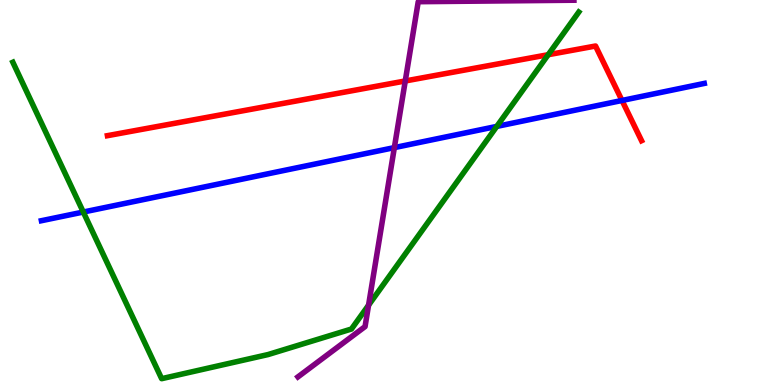[{'lines': ['blue', 'red'], 'intersections': [{'x': 8.03, 'y': 7.39}]}, {'lines': ['green', 'red'], 'intersections': [{'x': 7.07, 'y': 8.58}]}, {'lines': ['purple', 'red'], 'intersections': [{'x': 5.23, 'y': 7.9}]}, {'lines': ['blue', 'green'], 'intersections': [{'x': 1.07, 'y': 4.49}, {'x': 6.41, 'y': 6.72}]}, {'lines': ['blue', 'purple'], 'intersections': [{'x': 5.09, 'y': 6.17}]}, {'lines': ['green', 'purple'], 'intersections': [{'x': 4.76, 'y': 2.07}]}]